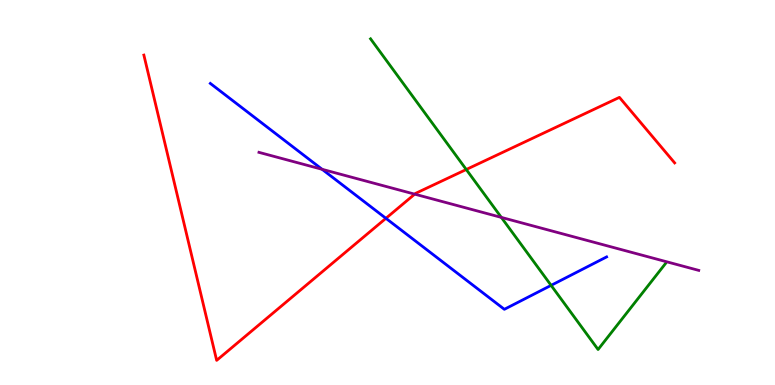[{'lines': ['blue', 'red'], 'intersections': [{'x': 4.98, 'y': 4.33}]}, {'lines': ['green', 'red'], 'intersections': [{'x': 6.02, 'y': 5.6}]}, {'lines': ['purple', 'red'], 'intersections': [{'x': 5.35, 'y': 4.96}]}, {'lines': ['blue', 'green'], 'intersections': [{'x': 7.11, 'y': 2.59}]}, {'lines': ['blue', 'purple'], 'intersections': [{'x': 4.16, 'y': 5.6}]}, {'lines': ['green', 'purple'], 'intersections': [{'x': 6.47, 'y': 4.35}]}]